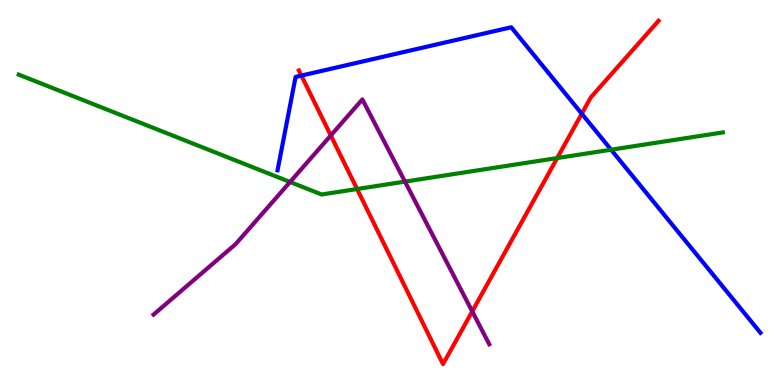[{'lines': ['blue', 'red'], 'intersections': [{'x': 3.89, 'y': 8.04}, {'x': 7.51, 'y': 7.05}]}, {'lines': ['green', 'red'], 'intersections': [{'x': 4.61, 'y': 5.09}, {'x': 7.19, 'y': 5.89}]}, {'lines': ['purple', 'red'], 'intersections': [{'x': 4.27, 'y': 6.48}, {'x': 6.09, 'y': 1.91}]}, {'lines': ['blue', 'green'], 'intersections': [{'x': 7.89, 'y': 6.11}]}, {'lines': ['blue', 'purple'], 'intersections': []}, {'lines': ['green', 'purple'], 'intersections': [{'x': 3.74, 'y': 5.27}, {'x': 5.23, 'y': 5.28}]}]